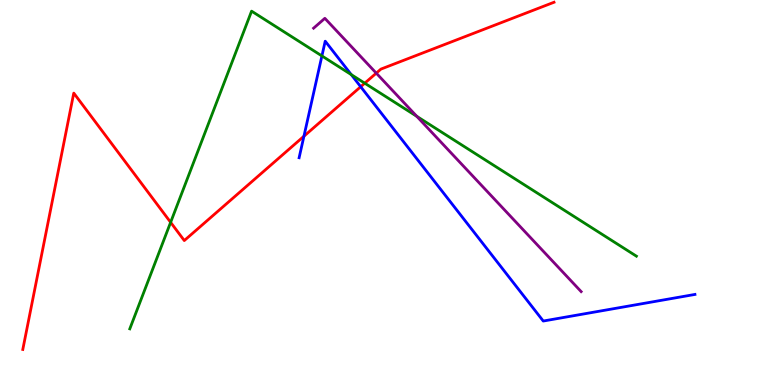[{'lines': ['blue', 'red'], 'intersections': [{'x': 3.92, 'y': 6.46}, {'x': 4.65, 'y': 7.75}]}, {'lines': ['green', 'red'], 'intersections': [{'x': 2.2, 'y': 4.23}, {'x': 4.71, 'y': 7.84}]}, {'lines': ['purple', 'red'], 'intersections': [{'x': 4.86, 'y': 8.1}]}, {'lines': ['blue', 'green'], 'intersections': [{'x': 4.15, 'y': 8.55}, {'x': 4.53, 'y': 8.06}]}, {'lines': ['blue', 'purple'], 'intersections': []}, {'lines': ['green', 'purple'], 'intersections': [{'x': 5.38, 'y': 6.98}]}]